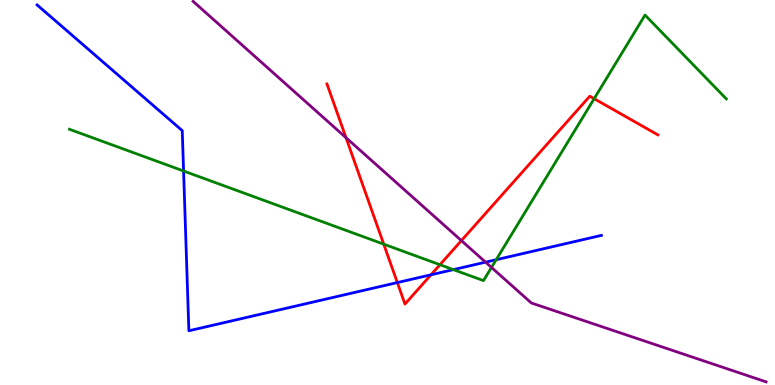[{'lines': ['blue', 'red'], 'intersections': [{'x': 5.13, 'y': 2.66}, {'x': 5.56, 'y': 2.86}]}, {'lines': ['green', 'red'], 'intersections': [{'x': 4.95, 'y': 3.66}, {'x': 5.68, 'y': 3.12}, {'x': 7.67, 'y': 7.44}]}, {'lines': ['purple', 'red'], 'intersections': [{'x': 4.46, 'y': 6.42}, {'x': 5.95, 'y': 3.75}]}, {'lines': ['blue', 'green'], 'intersections': [{'x': 2.37, 'y': 5.56}, {'x': 5.85, 'y': 3.0}, {'x': 6.4, 'y': 3.25}]}, {'lines': ['blue', 'purple'], 'intersections': [{'x': 6.27, 'y': 3.19}]}, {'lines': ['green', 'purple'], 'intersections': [{'x': 6.34, 'y': 3.05}]}]